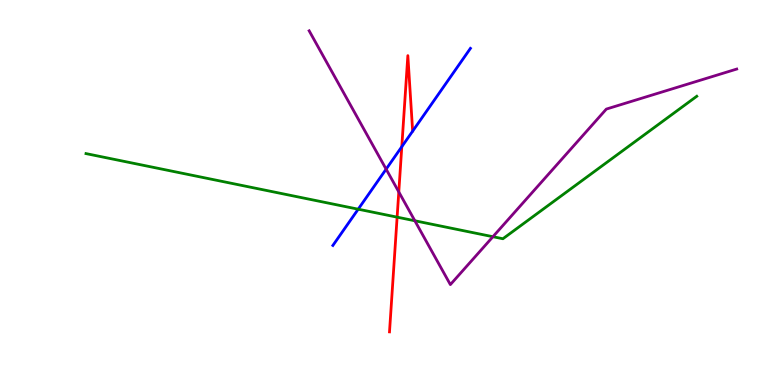[{'lines': ['blue', 'red'], 'intersections': [{'x': 5.18, 'y': 6.19}]}, {'lines': ['green', 'red'], 'intersections': [{'x': 5.12, 'y': 4.36}]}, {'lines': ['purple', 'red'], 'intersections': [{'x': 5.15, 'y': 5.02}]}, {'lines': ['blue', 'green'], 'intersections': [{'x': 4.62, 'y': 4.57}]}, {'lines': ['blue', 'purple'], 'intersections': [{'x': 4.98, 'y': 5.61}]}, {'lines': ['green', 'purple'], 'intersections': [{'x': 5.35, 'y': 4.27}, {'x': 6.36, 'y': 3.85}]}]